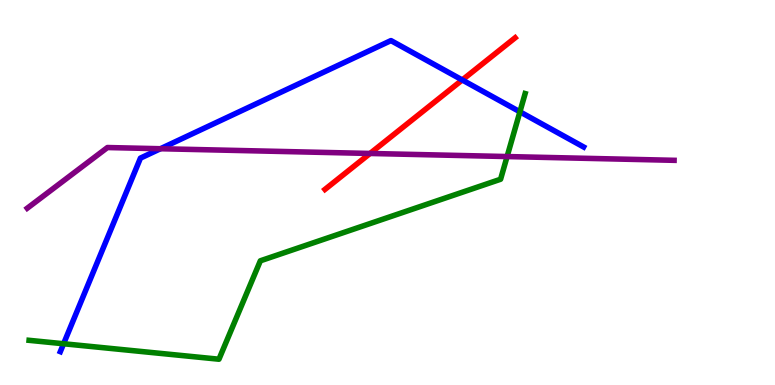[{'lines': ['blue', 'red'], 'intersections': [{'x': 5.96, 'y': 7.92}]}, {'lines': ['green', 'red'], 'intersections': []}, {'lines': ['purple', 'red'], 'intersections': [{'x': 4.77, 'y': 6.01}]}, {'lines': ['blue', 'green'], 'intersections': [{'x': 0.821, 'y': 1.07}, {'x': 6.71, 'y': 7.1}]}, {'lines': ['blue', 'purple'], 'intersections': [{'x': 2.07, 'y': 6.14}]}, {'lines': ['green', 'purple'], 'intersections': [{'x': 6.54, 'y': 5.93}]}]